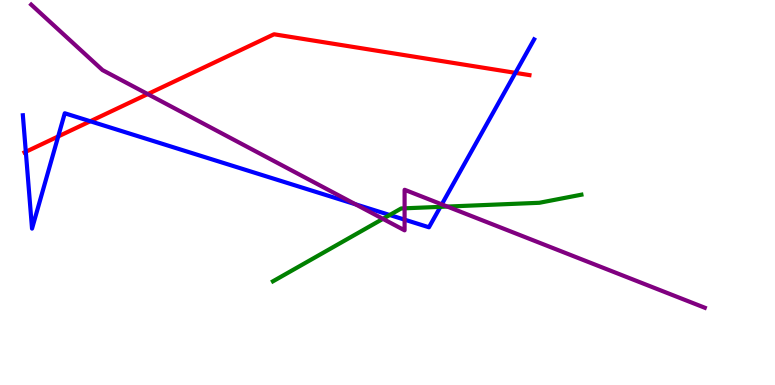[{'lines': ['blue', 'red'], 'intersections': [{'x': 0.333, 'y': 6.06}, {'x': 0.751, 'y': 6.46}, {'x': 1.16, 'y': 6.85}, {'x': 6.65, 'y': 8.11}]}, {'lines': ['green', 'red'], 'intersections': []}, {'lines': ['purple', 'red'], 'intersections': [{'x': 1.91, 'y': 7.56}]}, {'lines': ['blue', 'green'], 'intersections': [{'x': 5.03, 'y': 4.42}, {'x': 5.68, 'y': 4.63}]}, {'lines': ['blue', 'purple'], 'intersections': [{'x': 4.59, 'y': 4.69}, {'x': 5.22, 'y': 4.29}, {'x': 5.7, 'y': 4.69}]}, {'lines': ['green', 'purple'], 'intersections': [{'x': 4.94, 'y': 4.32}, {'x': 5.22, 'y': 4.59}, {'x': 5.77, 'y': 4.63}]}]